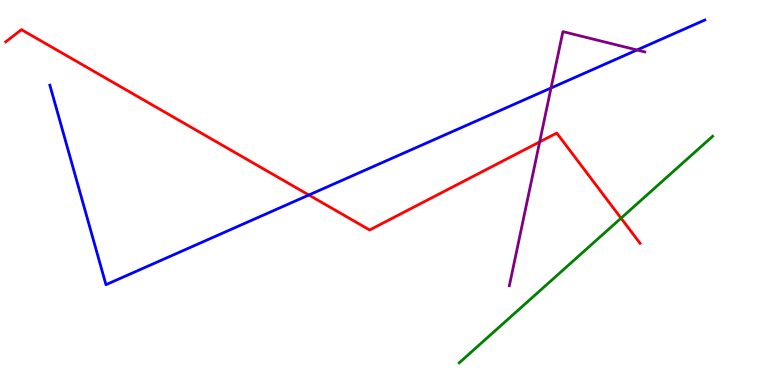[{'lines': ['blue', 'red'], 'intersections': [{'x': 3.99, 'y': 4.93}]}, {'lines': ['green', 'red'], 'intersections': [{'x': 8.01, 'y': 4.33}]}, {'lines': ['purple', 'red'], 'intersections': [{'x': 6.96, 'y': 6.31}]}, {'lines': ['blue', 'green'], 'intersections': []}, {'lines': ['blue', 'purple'], 'intersections': [{'x': 7.11, 'y': 7.71}, {'x': 8.22, 'y': 8.7}]}, {'lines': ['green', 'purple'], 'intersections': []}]